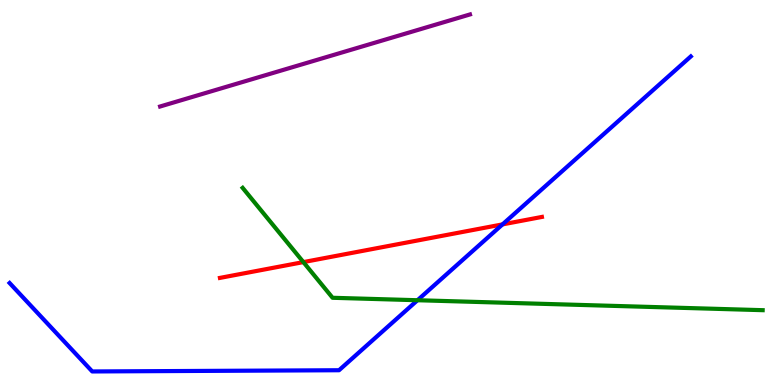[{'lines': ['blue', 'red'], 'intersections': [{'x': 6.48, 'y': 4.17}]}, {'lines': ['green', 'red'], 'intersections': [{'x': 3.91, 'y': 3.19}]}, {'lines': ['purple', 'red'], 'intersections': []}, {'lines': ['blue', 'green'], 'intersections': [{'x': 5.39, 'y': 2.2}]}, {'lines': ['blue', 'purple'], 'intersections': []}, {'lines': ['green', 'purple'], 'intersections': []}]